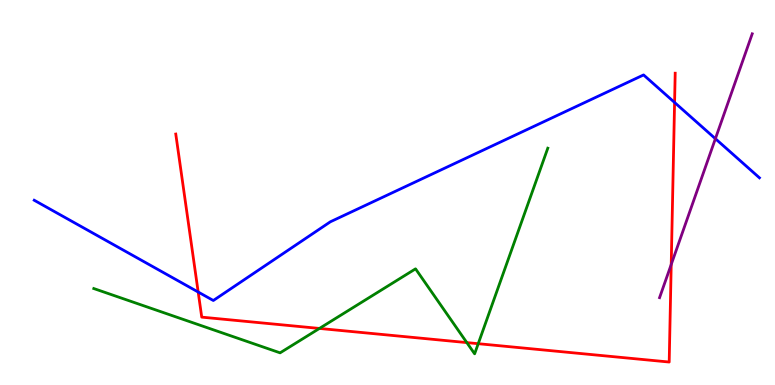[{'lines': ['blue', 'red'], 'intersections': [{'x': 2.56, 'y': 2.42}, {'x': 8.7, 'y': 7.34}]}, {'lines': ['green', 'red'], 'intersections': [{'x': 4.12, 'y': 1.47}, {'x': 6.02, 'y': 1.1}, {'x': 6.17, 'y': 1.07}]}, {'lines': ['purple', 'red'], 'intersections': [{'x': 8.66, 'y': 3.13}]}, {'lines': ['blue', 'green'], 'intersections': []}, {'lines': ['blue', 'purple'], 'intersections': [{'x': 9.23, 'y': 6.4}]}, {'lines': ['green', 'purple'], 'intersections': []}]